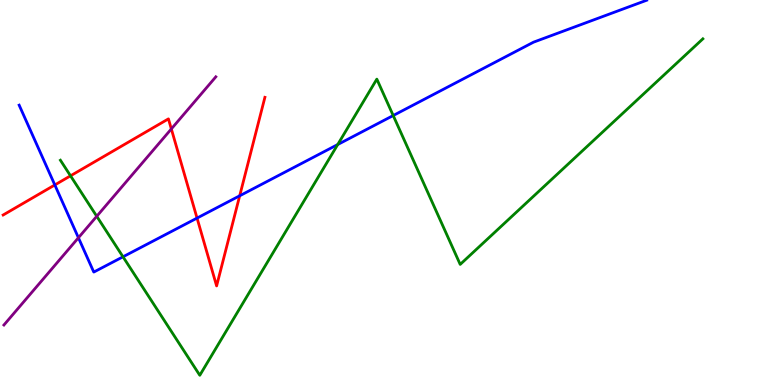[{'lines': ['blue', 'red'], 'intersections': [{'x': 0.707, 'y': 5.2}, {'x': 2.54, 'y': 4.34}, {'x': 3.09, 'y': 4.91}]}, {'lines': ['green', 'red'], 'intersections': [{'x': 0.91, 'y': 5.43}]}, {'lines': ['purple', 'red'], 'intersections': [{'x': 2.21, 'y': 6.65}]}, {'lines': ['blue', 'green'], 'intersections': [{'x': 1.59, 'y': 3.33}, {'x': 4.36, 'y': 6.25}, {'x': 5.07, 'y': 7.0}]}, {'lines': ['blue', 'purple'], 'intersections': [{'x': 1.01, 'y': 3.82}]}, {'lines': ['green', 'purple'], 'intersections': [{'x': 1.25, 'y': 4.38}]}]